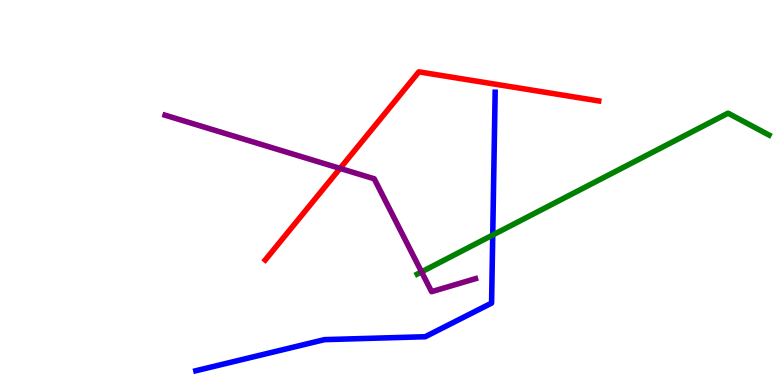[{'lines': ['blue', 'red'], 'intersections': []}, {'lines': ['green', 'red'], 'intersections': []}, {'lines': ['purple', 'red'], 'intersections': [{'x': 4.39, 'y': 5.63}]}, {'lines': ['blue', 'green'], 'intersections': [{'x': 6.36, 'y': 3.9}]}, {'lines': ['blue', 'purple'], 'intersections': []}, {'lines': ['green', 'purple'], 'intersections': [{'x': 5.44, 'y': 2.94}]}]